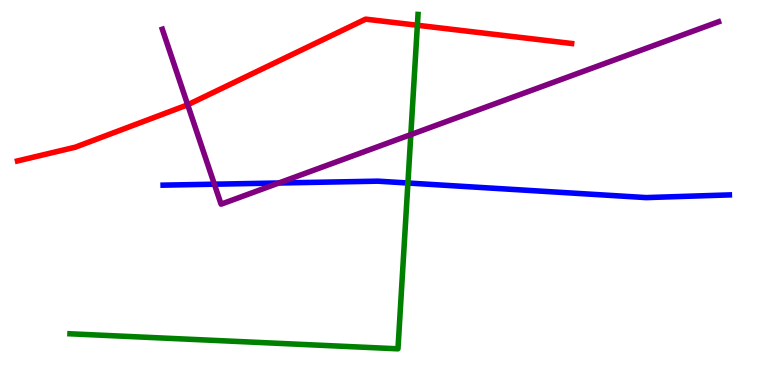[{'lines': ['blue', 'red'], 'intersections': []}, {'lines': ['green', 'red'], 'intersections': [{'x': 5.39, 'y': 9.34}]}, {'lines': ['purple', 'red'], 'intersections': [{'x': 2.42, 'y': 7.28}]}, {'lines': ['blue', 'green'], 'intersections': [{'x': 5.26, 'y': 5.25}]}, {'lines': ['blue', 'purple'], 'intersections': [{'x': 2.77, 'y': 5.22}, {'x': 3.6, 'y': 5.25}]}, {'lines': ['green', 'purple'], 'intersections': [{'x': 5.3, 'y': 6.5}]}]